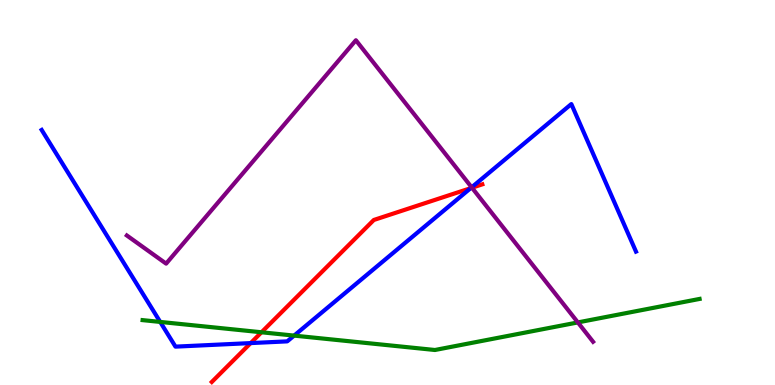[{'lines': ['blue', 'red'], 'intersections': [{'x': 3.23, 'y': 1.09}, {'x': 6.07, 'y': 5.11}]}, {'lines': ['green', 'red'], 'intersections': [{'x': 3.37, 'y': 1.37}]}, {'lines': ['purple', 'red'], 'intersections': [{'x': 6.09, 'y': 5.12}]}, {'lines': ['blue', 'green'], 'intersections': [{'x': 2.07, 'y': 1.64}, {'x': 3.79, 'y': 1.28}]}, {'lines': ['blue', 'purple'], 'intersections': [{'x': 6.09, 'y': 5.13}]}, {'lines': ['green', 'purple'], 'intersections': [{'x': 7.46, 'y': 1.63}]}]